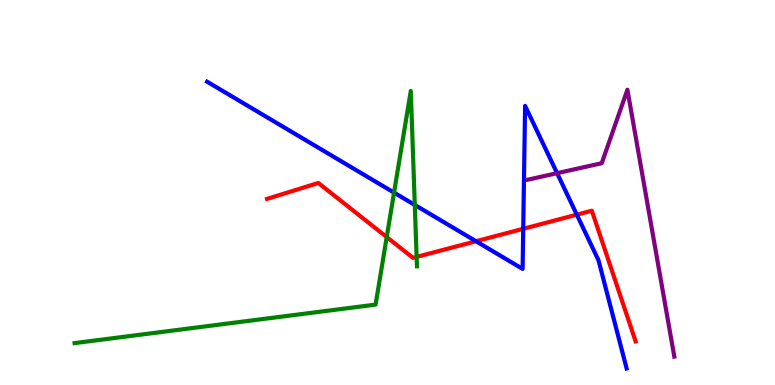[{'lines': ['blue', 'red'], 'intersections': [{'x': 6.14, 'y': 3.73}, {'x': 6.75, 'y': 4.06}, {'x': 7.44, 'y': 4.42}]}, {'lines': ['green', 'red'], 'intersections': [{'x': 4.99, 'y': 3.84}, {'x': 5.38, 'y': 3.33}]}, {'lines': ['purple', 'red'], 'intersections': []}, {'lines': ['blue', 'green'], 'intersections': [{'x': 5.08, 'y': 5.0}, {'x': 5.35, 'y': 4.68}]}, {'lines': ['blue', 'purple'], 'intersections': [{'x': 7.19, 'y': 5.5}]}, {'lines': ['green', 'purple'], 'intersections': []}]